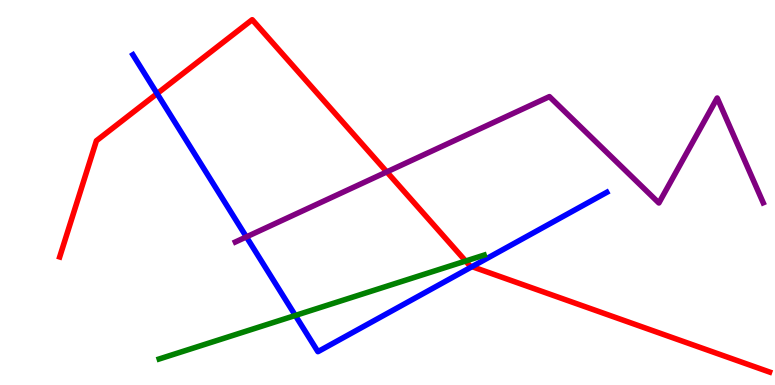[{'lines': ['blue', 'red'], 'intersections': [{'x': 2.03, 'y': 7.57}, {'x': 6.09, 'y': 3.07}]}, {'lines': ['green', 'red'], 'intersections': [{'x': 6.01, 'y': 3.22}]}, {'lines': ['purple', 'red'], 'intersections': [{'x': 4.99, 'y': 5.54}]}, {'lines': ['blue', 'green'], 'intersections': [{'x': 3.81, 'y': 1.81}]}, {'lines': ['blue', 'purple'], 'intersections': [{'x': 3.18, 'y': 3.85}]}, {'lines': ['green', 'purple'], 'intersections': []}]